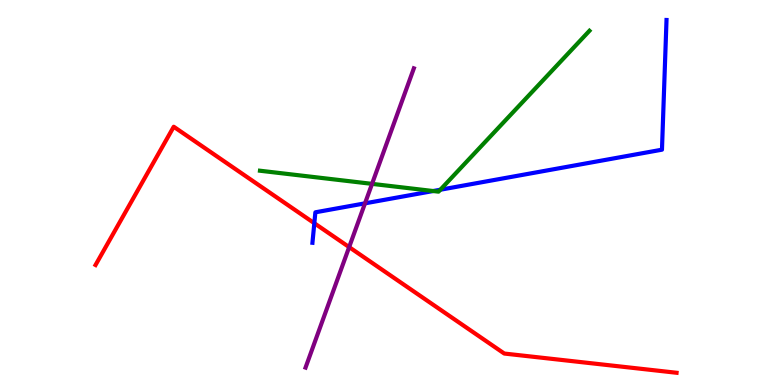[{'lines': ['blue', 'red'], 'intersections': [{'x': 4.06, 'y': 4.2}]}, {'lines': ['green', 'red'], 'intersections': []}, {'lines': ['purple', 'red'], 'intersections': [{'x': 4.51, 'y': 3.58}]}, {'lines': ['blue', 'green'], 'intersections': [{'x': 5.59, 'y': 5.04}, {'x': 5.68, 'y': 5.07}]}, {'lines': ['blue', 'purple'], 'intersections': [{'x': 4.71, 'y': 4.72}]}, {'lines': ['green', 'purple'], 'intersections': [{'x': 4.8, 'y': 5.22}]}]